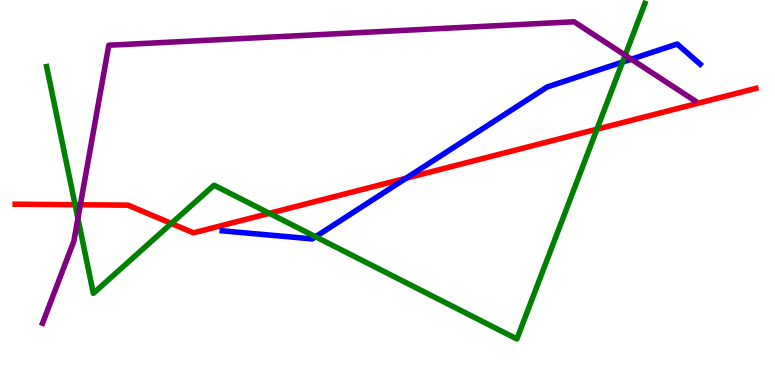[{'lines': ['blue', 'red'], 'intersections': [{'x': 5.24, 'y': 5.37}]}, {'lines': ['green', 'red'], 'intersections': [{'x': 0.969, 'y': 4.68}, {'x': 2.21, 'y': 4.2}, {'x': 3.48, 'y': 4.46}, {'x': 7.7, 'y': 6.64}]}, {'lines': ['purple', 'red'], 'intersections': [{'x': 1.04, 'y': 4.68}]}, {'lines': ['blue', 'green'], 'intersections': [{'x': 4.07, 'y': 3.85}, {'x': 8.03, 'y': 8.39}]}, {'lines': ['blue', 'purple'], 'intersections': [{'x': 8.15, 'y': 8.46}]}, {'lines': ['green', 'purple'], 'intersections': [{'x': 1.01, 'y': 4.33}, {'x': 8.07, 'y': 8.57}]}]